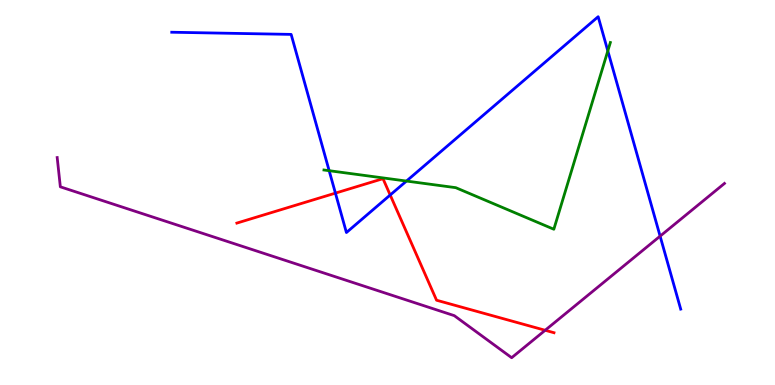[{'lines': ['blue', 'red'], 'intersections': [{'x': 4.33, 'y': 4.98}, {'x': 5.03, 'y': 4.93}]}, {'lines': ['green', 'red'], 'intersections': []}, {'lines': ['purple', 'red'], 'intersections': [{'x': 7.03, 'y': 1.42}]}, {'lines': ['blue', 'green'], 'intersections': [{'x': 4.25, 'y': 5.57}, {'x': 5.24, 'y': 5.3}, {'x': 7.84, 'y': 8.68}]}, {'lines': ['blue', 'purple'], 'intersections': [{'x': 8.52, 'y': 3.87}]}, {'lines': ['green', 'purple'], 'intersections': []}]